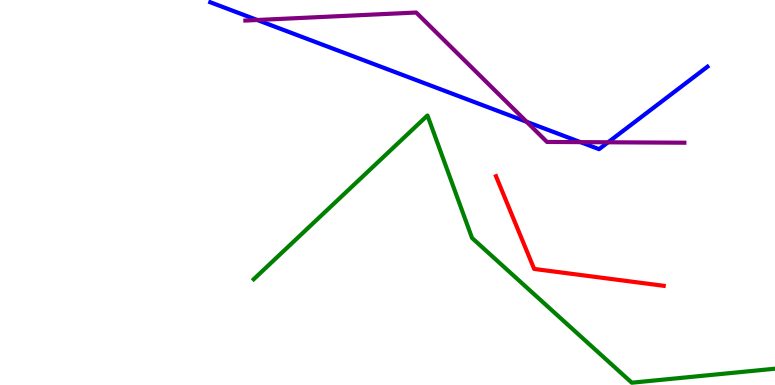[{'lines': ['blue', 'red'], 'intersections': []}, {'lines': ['green', 'red'], 'intersections': []}, {'lines': ['purple', 'red'], 'intersections': []}, {'lines': ['blue', 'green'], 'intersections': []}, {'lines': ['blue', 'purple'], 'intersections': [{'x': 3.32, 'y': 9.48}, {'x': 6.8, 'y': 6.84}, {'x': 7.49, 'y': 6.31}, {'x': 7.85, 'y': 6.3}]}, {'lines': ['green', 'purple'], 'intersections': []}]